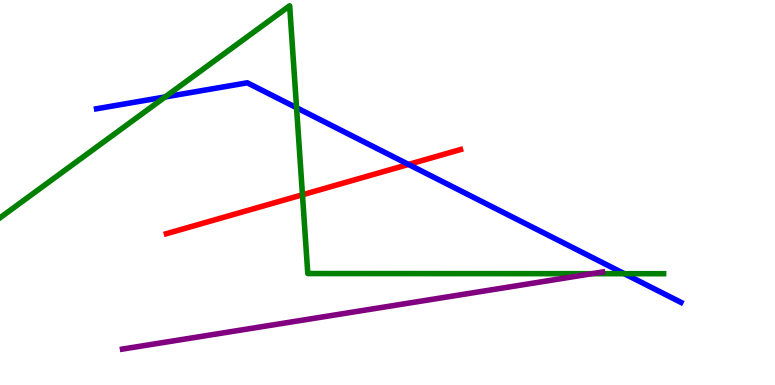[{'lines': ['blue', 'red'], 'intersections': [{'x': 5.27, 'y': 5.73}]}, {'lines': ['green', 'red'], 'intersections': [{'x': 3.9, 'y': 4.94}]}, {'lines': ['purple', 'red'], 'intersections': []}, {'lines': ['blue', 'green'], 'intersections': [{'x': 2.13, 'y': 7.48}, {'x': 3.83, 'y': 7.2}, {'x': 8.06, 'y': 2.89}]}, {'lines': ['blue', 'purple'], 'intersections': []}, {'lines': ['green', 'purple'], 'intersections': [{'x': 7.64, 'y': 2.89}]}]